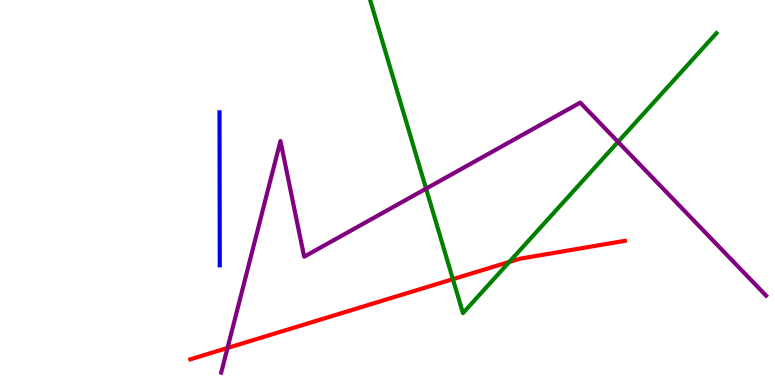[{'lines': ['blue', 'red'], 'intersections': []}, {'lines': ['green', 'red'], 'intersections': [{'x': 5.84, 'y': 2.75}, {'x': 6.57, 'y': 3.2}]}, {'lines': ['purple', 'red'], 'intersections': [{'x': 2.94, 'y': 0.962}]}, {'lines': ['blue', 'green'], 'intersections': []}, {'lines': ['blue', 'purple'], 'intersections': []}, {'lines': ['green', 'purple'], 'intersections': [{'x': 5.5, 'y': 5.1}, {'x': 7.97, 'y': 6.32}]}]